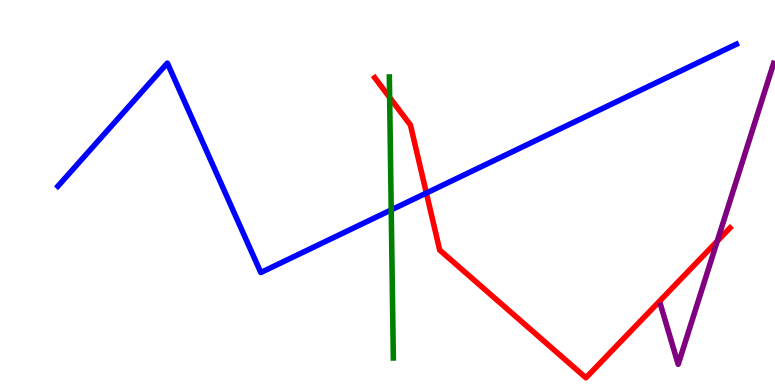[{'lines': ['blue', 'red'], 'intersections': [{'x': 5.5, 'y': 4.99}]}, {'lines': ['green', 'red'], 'intersections': [{'x': 5.03, 'y': 7.47}]}, {'lines': ['purple', 'red'], 'intersections': [{'x': 9.25, 'y': 3.74}]}, {'lines': ['blue', 'green'], 'intersections': [{'x': 5.05, 'y': 4.55}]}, {'lines': ['blue', 'purple'], 'intersections': []}, {'lines': ['green', 'purple'], 'intersections': []}]